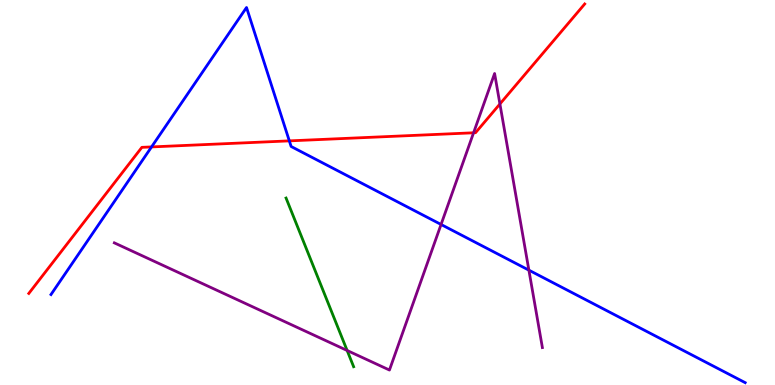[{'lines': ['blue', 'red'], 'intersections': [{'x': 1.96, 'y': 6.18}, {'x': 3.73, 'y': 6.34}]}, {'lines': ['green', 'red'], 'intersections': []}, {'lines': ['purple', 'red'], 'intersections': [{'x': 6.11, 'y': 6.55}, {'x': 6.45, 'y': 7.3}]}, {'lines': ['blue', 'green'], 'intersections': []}, {'lines': ['blue', 'purple'], 'intersections': [{'x': 5.69, 'y': 4.17}, {'x': 6.82, 'y': 2.98}]}, {'lines': ['green', 'purple'], 'intersections': [{'x': 4.48, 'y': 0.897}]}]